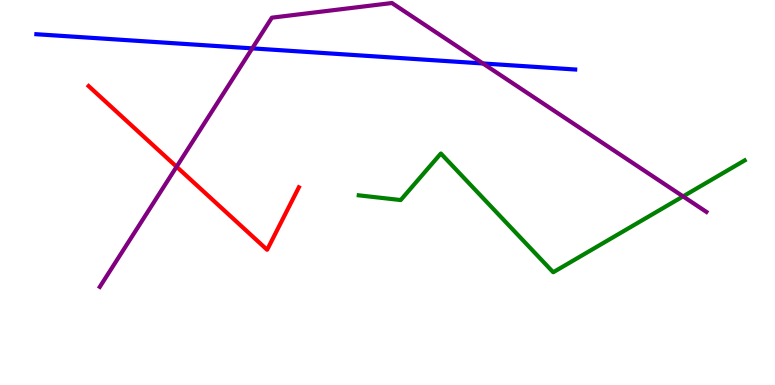[{'lines': ['blue', 'red'], 'intersections': []}, {'lines': ['green', 'red'], 'intersections': []}, {'lines': ['purple', 'red'], 'intersections': [{'x': 2.28, 'y': 5.67}]}, {'lines': ['blue', 'green'], 'intersections': []}, {'lines': ['blue', 'purple'], 'intersections': [{'x': 3.25, 'y': 8.74}, {'x': 6.23, 'y': 8.35}]}, {'lines': ['green', 'purple'], 'intersections': [{'x': 8.81, 'y': 4.9}]}]